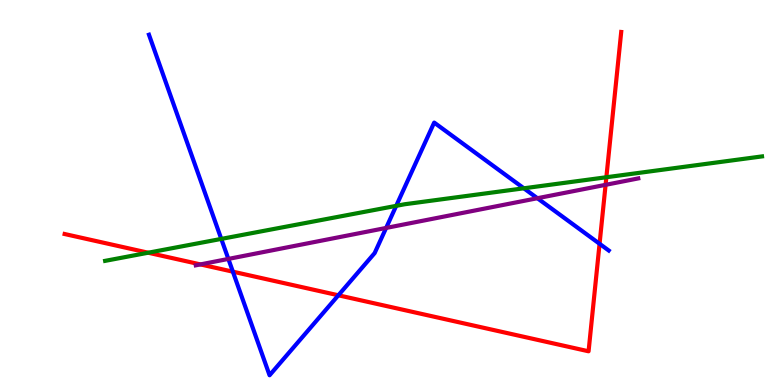[{'lines': ['blue', 'red'], 'intersections': [{'x': 3.0, 'y': 2.94}, {'x': 4.37, 'y': 2.33}, {'x': 7.74, 'y': 3.67}]}, {'lines': ['green', 'red'], 'intersections': [{'x': 1.91, 'y': 3.44}, {'x': 7.82, 'y': 5.4}]}, {'lines': ['purple', 'red'], 'intersections': [{'x': 2.59, 'y': 3.13}, {'x': 7.81, 'y': 5.2}]}, {'lines': ['blue', 'green'], 'intersections': [{'x': 2.86, 'y': 3.79}, {'x': 5.11, 'y': 4.65}, {'x': 6.76, 'y': 5.11}]}, {'lines': ['blue', 'purple'], 'intersections': [{'x': 2.95, 'y': 3.27}, {'x': 4.98, 'y': 4.08}, {'x': 6.93, 'y': 4.85}]}, {'lines': ['green', 'purple'], 'intersections': []}]